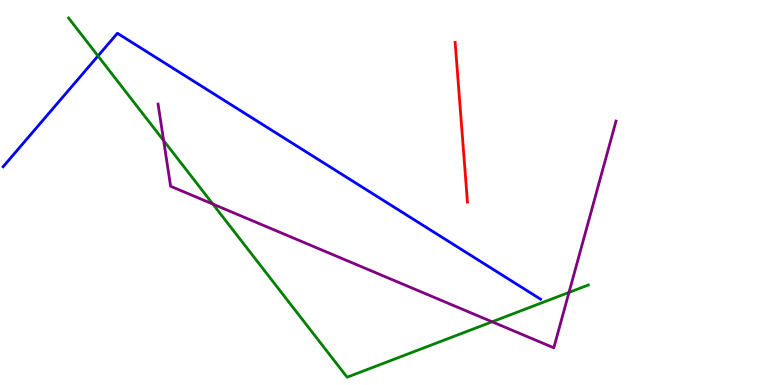[{'lines': ['blue', 'red'], 'intersections': []}, {'lines': ['green', 'red'], 'intersections': []}, {'lines': ['purple', 'red'], 'intersections': []}, {'lines': ['blue', 'green'], 'intersections': [{'x': 1.26, 'y': 8.55}]}, {'lines': ['blue', 'purple'], 'intersections': []}, {'lines': ['green', 'purple'], 'intersections': [{'x': 2.11, 'y': 6.35}, {'x': 2.75, 'y': 4.7}, {'x': 6.35, 'y': 1.64}, {'x': 7.34, 'y': 2.4}]}]